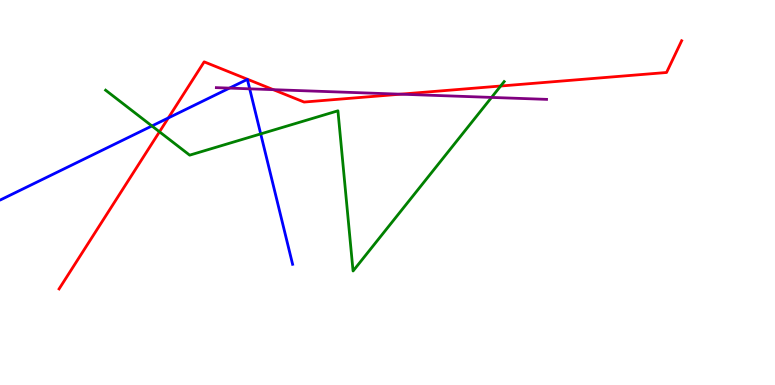[{'lines': ['blue', 'red'], 'intersections': [{'x': 2.17, 'y': 6.94}]}, {'lines': ['green', 'red'], 'intersections': [{'x': 2.06, 'y': 6.58}, {'x': 6.46, 'y': 7.77}]}, {'lines': ['purple', 'red'], 'intersections': [{'x': 3.53, 'y': 7.67}, {'x': 5.17, 'y': 7.55}]}, {'lines': ['blue', 'green'], 'intersections': [{'x': 1.96, 'y': 6.73}, {'x': 3.36, 'y': 6.52}]}, {'lines': ['blue', 'purple'], 'intersections': [{'x': 2.96, 'y': 7.71}, {'x': 3.22, 'y': 7.69}]}, {'lines': ['green', 'purple'], 'intersections': [{'x': 6.34, 'y': 7.47}]}]